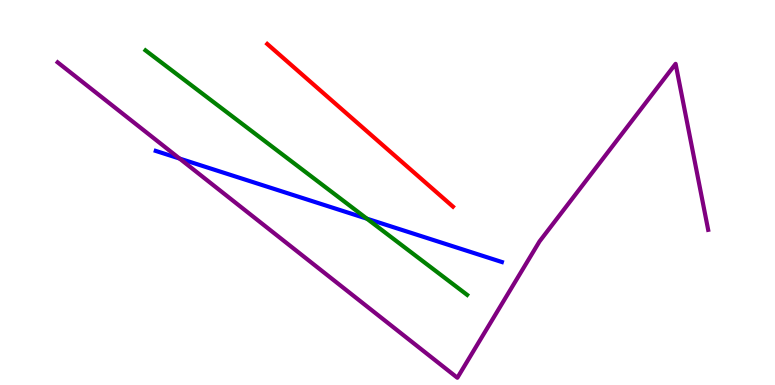[{'lines': ['blue', 'red'], 'intersections': []}, {'lines': ['green', 'red'], 'intersections': []}, {'lines': ['purple', 'red'], 'intersections': []}, {'lines': ['blue', 'green'], 'intersections': [{'x': 4.73, 'y': 4.32}]}, {'lines': ['blue', 'purple'], 'intersections': [{'x': 2.32, 'y': 5.88}]}, {'lines': ['green', 'purple'], 'intersections': []}]